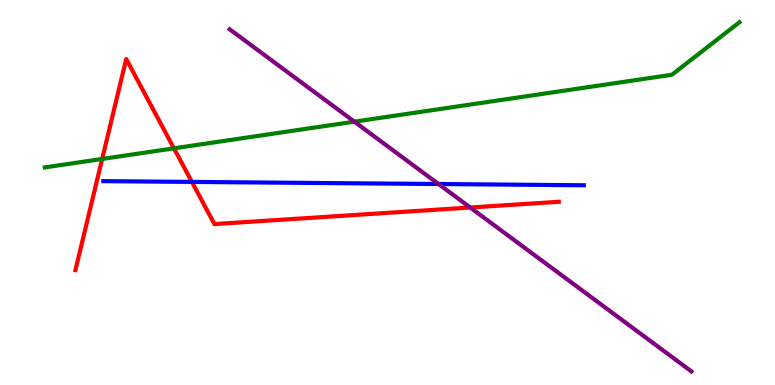[{'lines': ['blue', 'red'], 'intersections': [{'x': 2.48, 'y': 5.28}]}, {'lines': ['green', 'red'], 'intersections': [{'x': 1.32, 'y': 5.87}, {'x': 2.24, 'y': 6.15}]}, {'lines': ['purple', 'red'], 'intersections': [{'x': 6.07, 'y': 4.61}]}, {'lines': ['blue', 'green'], 'intersections': []}, {'lines': ['blue', 'purple'], 'intersections': [{'x': 5.66, 'y': 5.22}]}, {'lines': ['green', 'purple'], 'intersections': [{'x': 4.57, 'y': 6.84}]}]